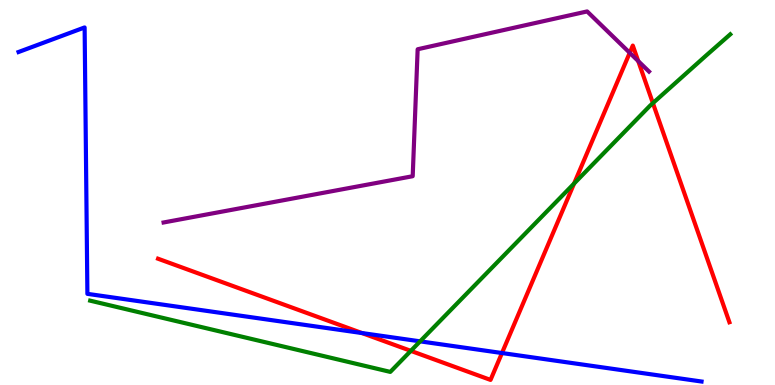[{'lines': ['blue', 'red'], 'intersections': [{'x': 4.67, 'y': 1.35}, {'x': 6.48, 'y': 0.83}]}, {'lines': ['green', 'red'], 'intersections': [{'x': 5.3, 'y': 0.887}, {'x': 7.41, 'y': 5.23}, {'x': 8.42, 'y': 7.32}]}, {'lines': ['purple', 'red'], 'intersections': [{'x': 8.13, 'y': 8.63}, {'x': 8.24, 'y': 8.41}]}, {'lines': ['blue', 'green'], 'intersections': [{'x': 5.42, 'y': 1.13}]}, {'lines': ['blue', 'purple'], 'intersections': []}, {'lines': ['green', 'purple'], 'intersections': []}]